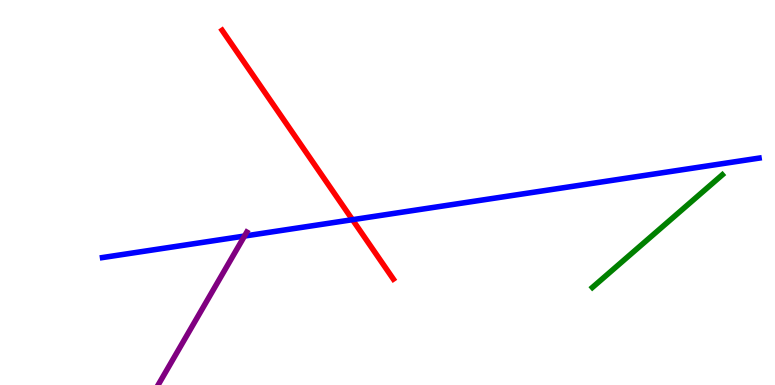[{'lines': ['blue', 'red'], 'intersections': [{'x': 4.55, 'y': 4.29}]}, {'lines': ['green', 'red'], 'intersections': []}, {'lines': ['purple', 'red'], 'intersections': []}, {'lines': ['blue', 'green'], 'intersections': []}, {'lines': ['blue', 'purple'], 'intersections': [{'x': 3.15, 'y': 3.87}]}, {'lines': ['green', 'purple'], 'intersections': []}]